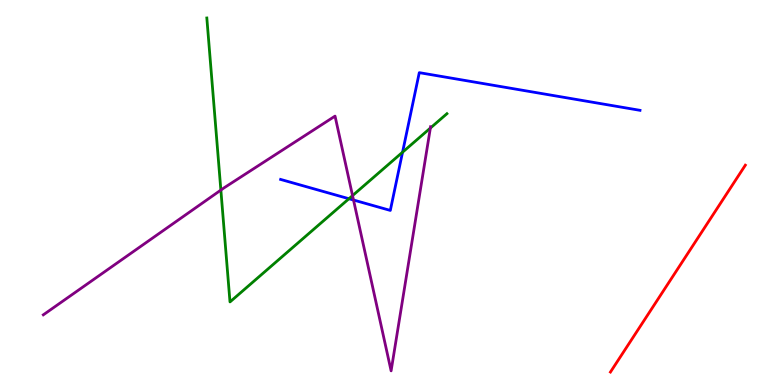[{'lines': ['blue', 'red'], 'intersections': []}, {'lines': ['green', 'red'], 'intersections': []}, {'lines': ['purple', 'red'], 'intersections': []}, {'lines': ['blue', 'green'], 'intersections': [{'x': 4.5, 'y': 4.84}, {'x': 5.19, 'y': 6.05}]}, {'lines': ['blue', 'purple'], 'intersections': [{'x': 4.56, 'y': 4.8}]}, {'lines': ['green', 'purple'], 'intersections': [{'x': 2.85, 'y': 5.06}, {'x': 4.55, 'y': 4.92}, {'x': 5.55, 'y': 6.67}]}]